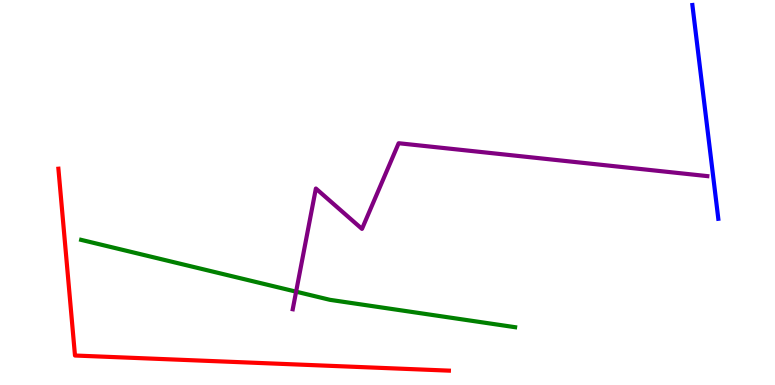[{'lines': ['blue', 'red'], 'intersections': []}, {'lines': ['green', 'red'], 'intersections': []}, {'lines': ['purple', 'red'], 'intersections': []}, {'lines': ['blue', 'green'], 'intersections': []}, {'lines': ['blue', 'purple'], 'intersections': []}, {'lines': ['green', 'purple'], 'intersections': [{'x': 3.82, 'y': 2.42}]}]